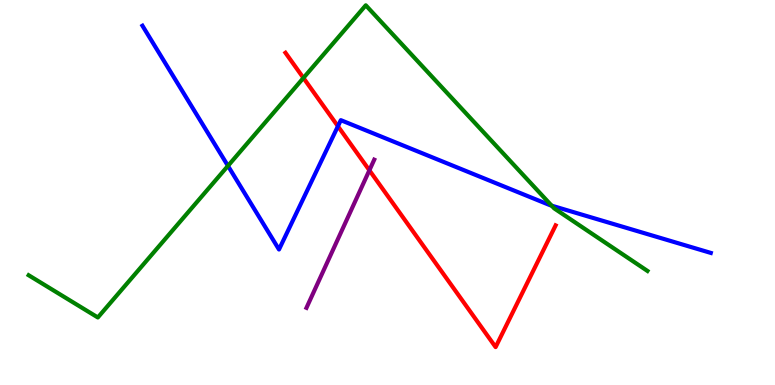[{'lines': ['blue', 'red'], 'intersections': [{'x': 4.36, 'y': 6.72}]}, {'lines': ['green', 'red'], 'intersections': [{'x': 3.92, 'y': 7.98}]}, {'lines': ['purple', 'red'], 'intersections': [{'x': 4.77, 'y': 5.58}]}, {'lines': ['blue', 'green'], 'intersections': [{'x': 2.94, 'y': 5.69}, {'x': 7.12, 'y': 4.66}]}, {'lines': ['blue', 'purple'], 'intersections': []}, {'lines': ['green', 'purple'], 'intersections': []}]